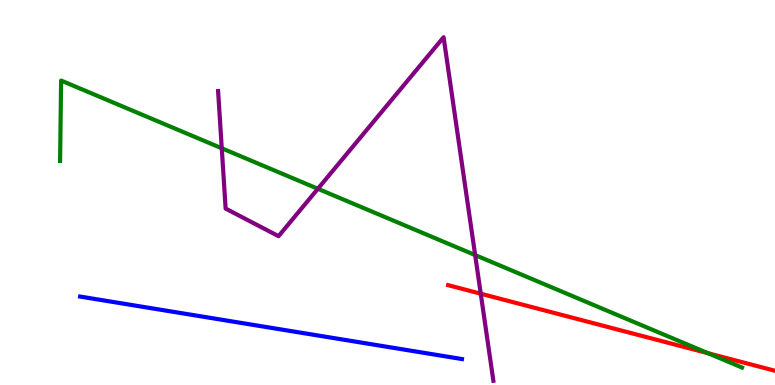[{'lines': ['blue', 'red'], 'intersections': []}, {'lines': ['green', 'red'], 'intersections': [{'x': 9.14, 'y': 0.825}]}, {'lines': ['purple', 'red'], 'intersections': [{'x': 6.2, 'y': 2.37}]}, {'lines': ['blue', 'green'], 'intersections': []}, {'lines': ['blue', 'purple'], 'intersections': []}, {'lines': ['green', 'purple'], 'intersections': [{'x': 2.86, 'y': 6.15}, {'x': 4.1, 'y': 5.1}, {'x': 6.13, 'y': 3.37}]}]